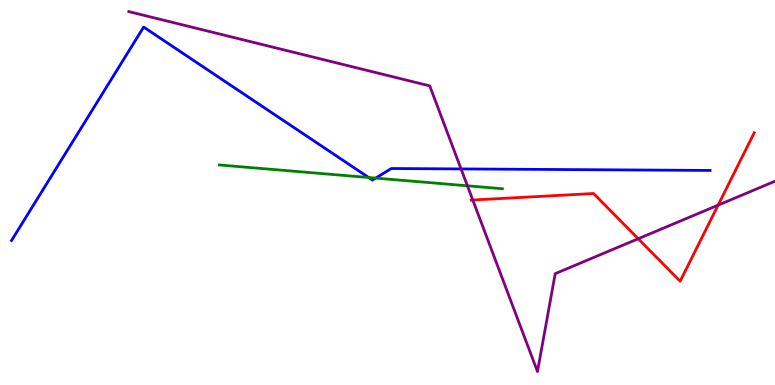[{'lines': ['blue', 'red'], 'intersections': []}, {'lines': ['green', 'red'], 'intersections': []}, {'lines': ['purple', 'red'], 'intersections': [{'x': 6.1, 'y': 4.8}, {'x': 8.24, 'y': 3.8}, {'x': 9.27, 'y': 4.67}]}, {'lines': ['blue', 'green'], 'intersections': [{'x': 4.76, 'y': 5.39}, {'x': 4.85, 'y': 5.37}]}, {'lines': ['blue', 'purple'], 'intersections': [{'x': 5.95, 'y': 5.61}]}, {'lines': ['green', 'purple'], 'intersections': [{'x': 6.03, 'y': 5.17}]}]